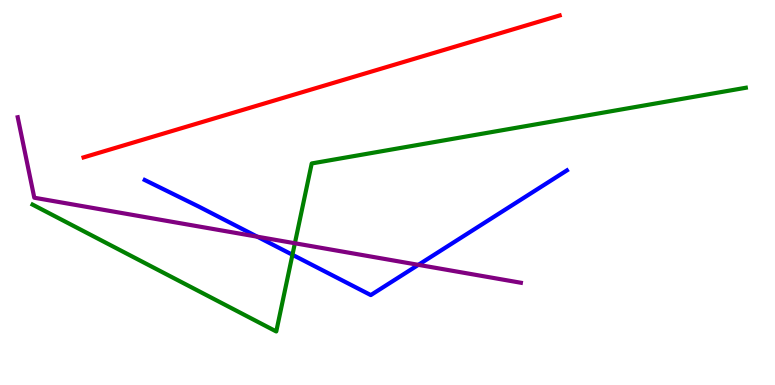[{'lines': ['blue', 'red'], 'intersections': []}, {'lines': ['green', 'red'], 'intersections': []}, {'lines': ['purple', 'red'], 'intersections': []}, {'lines': ['blue', 'green'], 'intersections': [{'x': 3.77, 'y': 3.38}]}, {'lines': ['blue', 'purple'], 'intersections': [{'x': 3.32, 'y': 3.85}, {'x': 5.4, 'y': 3.12}]}, {'lines': ['green', 'purple'], 'intersections': [{'x': 3.8, 'y': 3.68}]}]